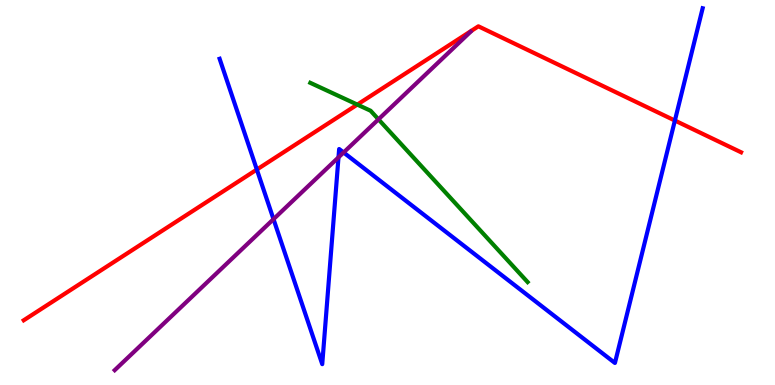[{'lines': ['blue', 'red'], 'intersections': [{'x': 3.31, 'y': 5.6}, {'x': 8.71, 'y': 6.87}]}, {'lines': ['green', 'red'], 'intersections': [{'x': 4.61, 'y': 7.28}]}, {'lines': ['purple', 'red'], 'intersections': []}, {'lines': ['blue', 'green'], 'intersections': []}, {'lines': ['blue', 'purple'], 'intersections': [{'x': 3.53, 'y': 4.31}, {'x': 4.37, 'y': 5.91}, {'x': 4.43, 'y': 6.04}]}, {'lines': ['green', 'purple'], 'intersections': [{'x': 4.88, 'y': 6.9}]}]